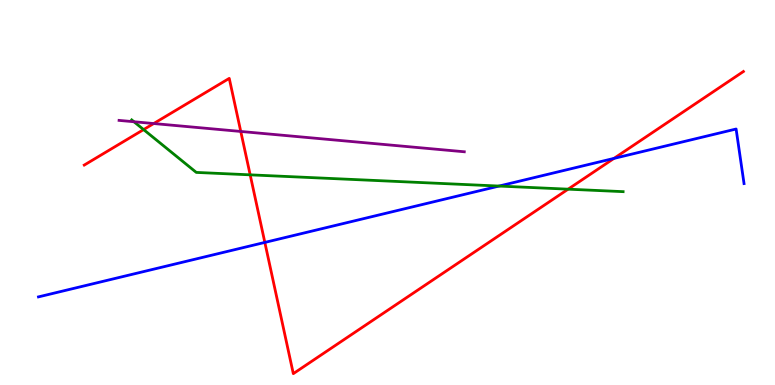[{'lines': ['blue', 'red'], 'intersections': [{'x': 3.42, 'y': 3.7}, {'x': 7.92, 'y': 5.89}]}, {'lines': ['green', 'red'], 'intersections': [{'x': 1.85, 'y': 6.63}, {'x': 3.23, 'y': 5.46}, {'x': 7.33, 'y': 5.09}]}, {'lines': ['purple', 'red'], 'intersections': [{'x': 1.98, 'y': 6.79}, {'x': 3.11, 'y': 6.59}]}, {'lines': ['blue', 'green'], 'intersections': [{'x': 6.44, 'y': 5.17}]}, {'lines': ['blue', 'purple'], 'intersections': []}, {'lines': ['green', 'purple'], 'intersections': [{'x': 1.73, 'y': 6.84}]}]